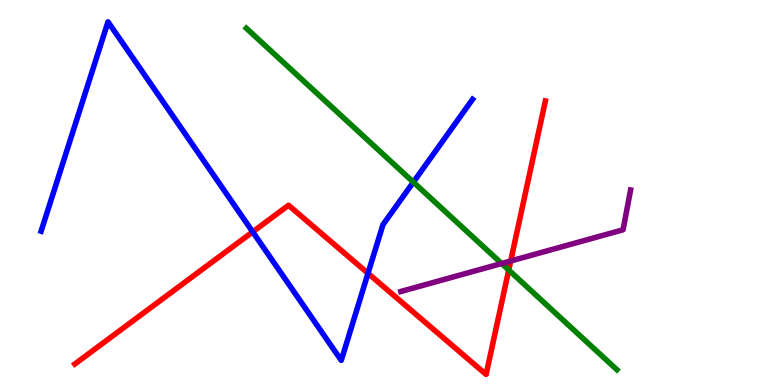[{'lines': ['blue', 'red'], 'intersections': [{'x': 3.26, 'y': 3.98}, {'x': 4.75, 'y': 2.9}]}, {'lines': ['green', 'red'], 'intersections': [{'x': 6.56, 'y': 2.99}]}, {'lines': ['purple', 'red'], 'intersections': [{'x': 6.59, 'y': 3.22}]}, {'lines': ['blue', 'green'], 'intersections': [{'x': 5.33, 'y': 5.27}]}, {'lines': ['blue', 'purple'], 'intersections': []}, {'lines': ['green', 'purple'], 'intersections': [{'x': 6.47, 'y': 3.16}]}]